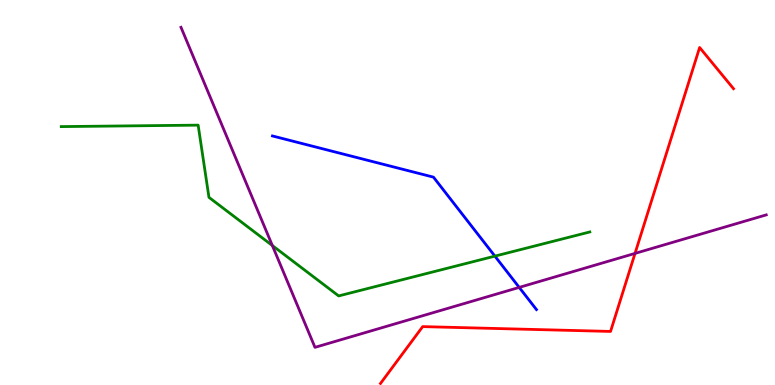[{'lines': ['blue', 'red'], 'intersections': []}, {'lines': ['green', 'red'], 'intersections': []}, {'lines': ['purple', 'red'], 'intersections': [{'x': 8.19, 'y': 3.42}]}, {'lines': ['blue', 'green'], 'intersections': [{'x': 6.39, 'y': 3.35}]}, {'lines': ['blue', 'purple'], 'intersections': [{'x': 6.7, 'y': 2.54}]}, {'lines': ['green', 'purple'], 'intersections': [{'x': 3.51, 'y': 3.62}]}]